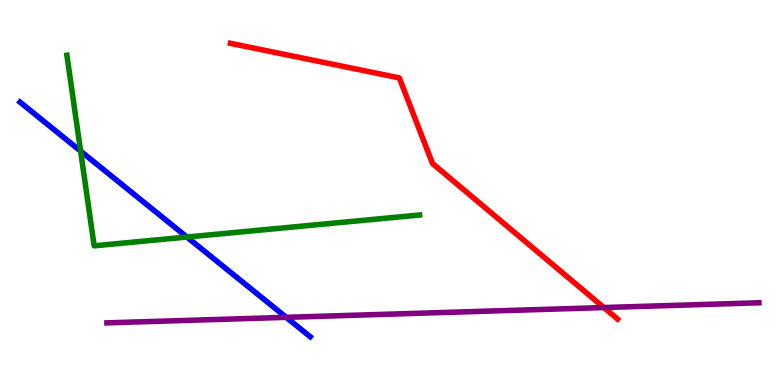[{'lines': ['blue', 'red'], 'intersections': []}, {'lines': ['green', 'red'], 'intersections': []}, {'lines': ['purple', 'red'], 'intersections': [{'x': 7.79, 'y': 2.01}]}, {'lines': ['blue', 'green'], 'intersections': [{'x': 1.04, 'y': 6.08}, {'x': 2.41, 'y': 3.84}]}, {'lines': ['blue', 'purple'], 'intersections': [{'x': 3.69, 'y': 1.76}]}, {'lines': ['green', 'purple'], 'intersections': []}]